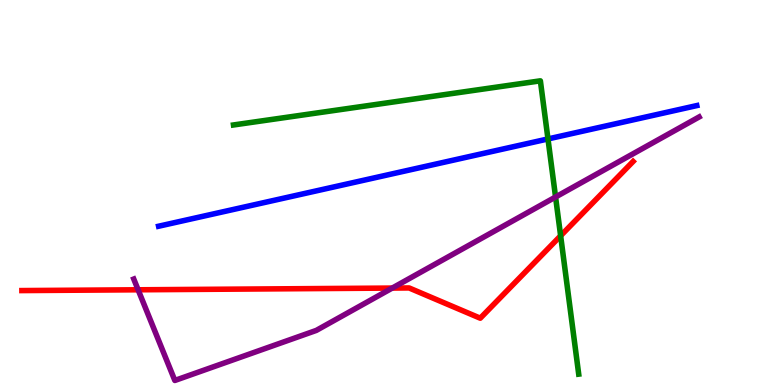[{'lines': ['blue', 'red'], 'intersections': []}, {'lines': ['green', 'red'], 'intersections': [{'x': 7.23, 'y': 3.88}]}, {'lines': ['purple', 'red'], 'intersections': [{'x': 1.78, 'y': 2.47}, {'x': 5.06, 'y': 2.52}]}, {'lines': ['blue', 'green'], 'intersections': [{'x': 7.07, 'y': 6.39}]}, {'lines': ['blue', 'purple'], 'intersections': []}, {'lines': ['green', 'purple'], 'intersections': [{'x': 7.17, 'y': 4.88}]}]